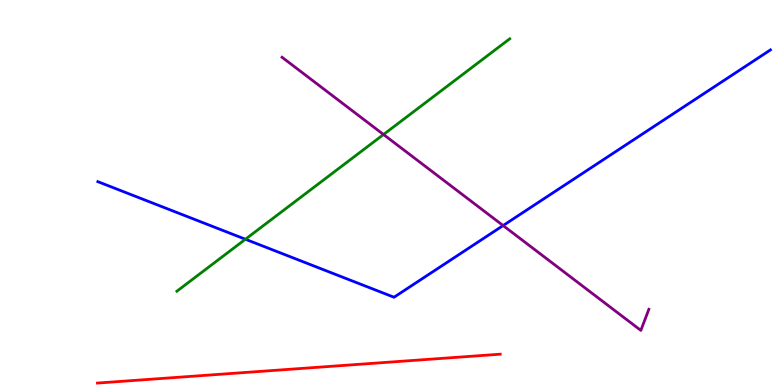[{'lines': ['blue', 'red'], 'intersections': []}, {'lines': ['green', 'red'], 'intersections': []}, {'lines': ['purple', 'red'], 'intersections': []}, {'lines': ['blue', 'green'], 'intersections': [{'x': 3.17, 'y': 3.79}]}, {'lines': ['blue', 'purple'], 'intersections': [{'x': 6.49, 'y': 4.14}]}, {'lines': ['green', 'purple'], 'intersections': [{'x': 4.95, 'y': 6.51}]}]